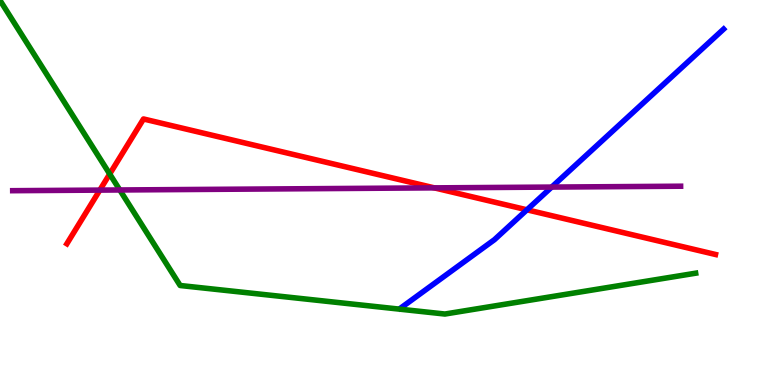[{'lines': ['blue', 'red'], 'intersections': [{'x': 6.8, 'y': 4.55}]}, {'lines': ['green', 'red'], 'intersections': [{'x': 1.42, 'y': 5.48}]}, {'lines': ['purple', 'red'], 'intersections': [{'x': 1.29, 'y': 5.06}, {'x': 5.6, 'y': 5.12}]}, {'lines': ['blue', 'green'], 'intersections': []}, {'lines': ['blue', 'purple'], 'intersections': [{'x': 7.12, 'y': 5.14}]}, {'lines': ['green', 'purple'], 'intersections': [{'x': 1.55, 'y': 5.07}]}]